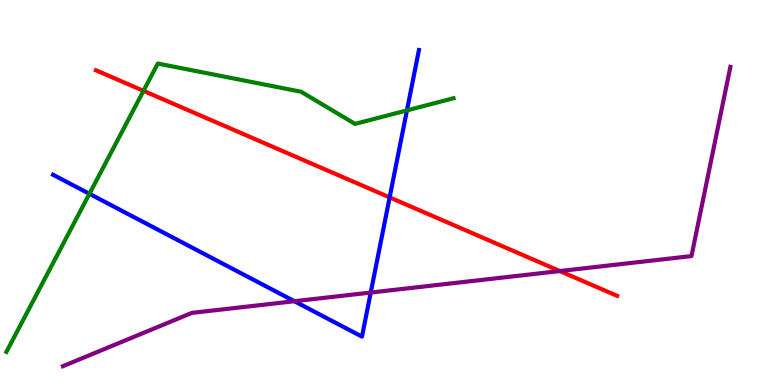[{'lines': ['blue', 'red'], 'intersections': [{'x': 5.03, 'y': 4.87}]}, {'lines': ['green', 'red'], 'intersections': [{'x': 1.85, 'y': 7.64}]}, {'lines': ['purple', 'red'], 'intersections': [{'x': 7.22, 'y': 2.96}]}, {'lines': ['blue', 'green'], 'intersections': [{'x': 1.15, 'y': 4.97}, {'x': 5.25, 'y': 7.13}]}, {'lines': ['blue', 'purple'], 'intersections': [{'x': 3.8, 'y': 2.18}, {'x': 4.78, 'y': 2.4}]}, {'lines': ['green', 'purple'], 'intersections': []}]